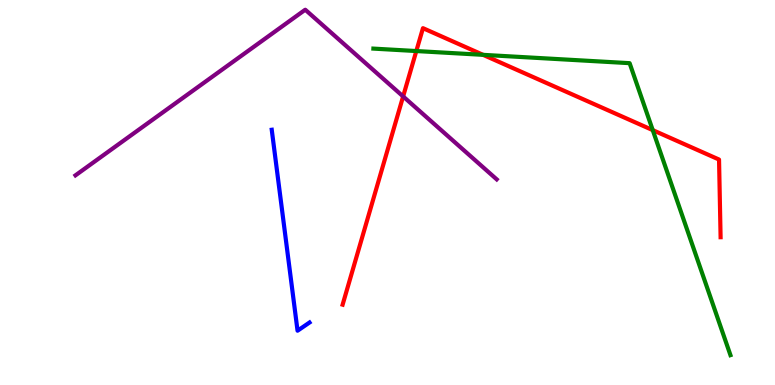[{'lines': ['blue', 'red'], 'intersections': []}, {'lines': ['green', 'red'], 'intersections': [{'x': 5.37, 'y': 8.67}, {'x': 6.23, 'y': 8.58}, {'x': 8.42, 'y': 6.62}]}, {'lines': ['purple', 'red'], 'intersections': [{'x': 5.2, 'y': 7.5}]}, {'lines': ['blue', 'green'], 'intersections': []}, {'lines': ['blue', 'purple'], 'intersections': []}, {'lines': ['green', 'purple'], 'intersections': []}]